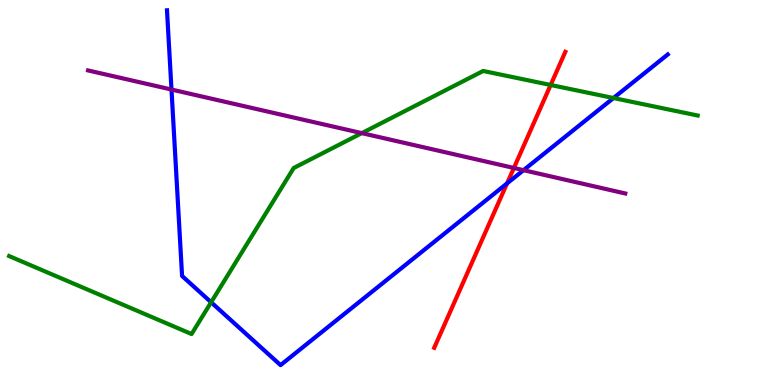[{'lines': ['blue', 'red'], 'intersections': [{'x': 6.54, 'y': 5.24}]}, {'lines': ['green', 'red'], 'intersections': [{'x': 7.11, 'y': 7.79}]}, {'lines': ['purple', 'red'], 'intersections': [{'x': 6.63, 'y': 5.64}]}, {'lines': ['blue', 'green'], 'intersections': [{'x': 2.72, 'y': 2.15}, {'x': 7.92, 'y': 7.45}]}, {'lines': ['blue', 'purple'], 'intersections': [{'x': 2.21, 'y': 7.67}, {'x': 6.76, 'y': 5.58}]}, {'lines': ['green', 'purple'], 'intersections': [{'x': 4.67, 'y': 6.54}]}]